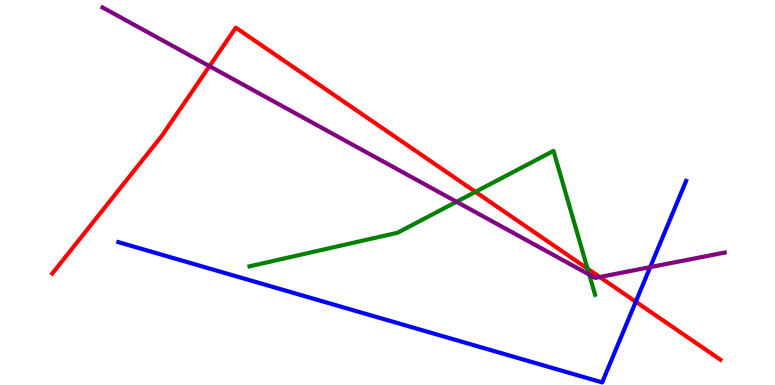[{'lines': ['blue', 'red'], 'intersections': [{'x': 8.2, 'y': 2.16}]}, {'lines': ['green', 'red'], 'intersections': [{'x': 6.13, 'y': 5.02}, {'x': 7.58, 'y': 3.02}]}, {'lines': ['purple', 'red'], 'intersections': [{'x': 2.7, 'y': 8.28}, {'x': 7.74, 'y': 2.8}]}, {'lines': ['blue', 'green'], 'intersections': []}, {'lines': ['blue', 'purple'], 'intersections': [{'x': 8.39, 'y': 3.06}]}, {'lines': ['green', 'purple'], 'intersections': [{'x': 5.89, 'y': 4.76}, {'x': 7.6, 'y': 2.87}]}]